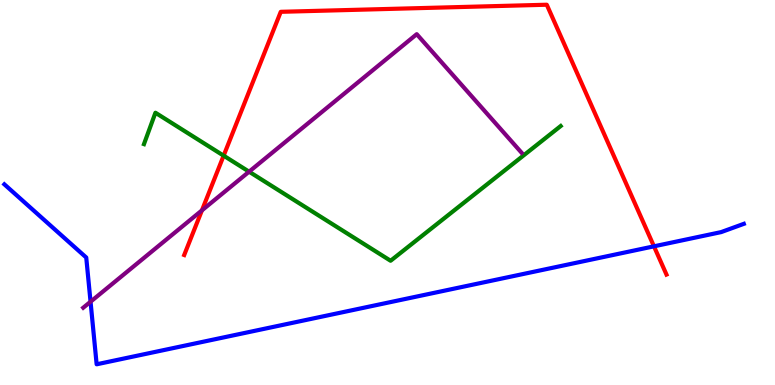[{'lines': ['blue', 'red'], 'intersections': [{'x': 8.44, 'y': 3.6}]}, {'lines': ['green', 'red'], 'intersections': [{'x': 2.89, 'y': 5.96}]}, {'lines': ['purple', 'red'], 'intersections': [{'x': 2.61, 'y': 4.54}]}, {'lines': ['blue', 'green'], 'intersections': []}, {'lines': ['blue', 'purple'], 'intersections': [{'x': 1.17, 'y': 2.16}]}, {'lines': ['green', 'purple'], 'intersections': [{'x': 3.21, 'y': 5.54}]}]